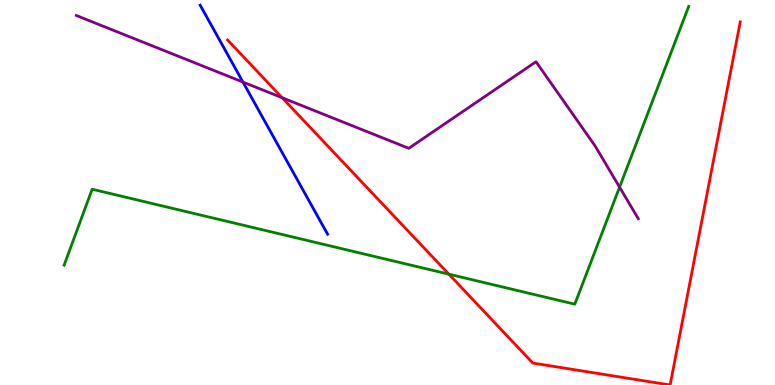[{'lines': ['blue', 'red'], 'intersections': []}, {'lines': ['green', 'red'], 'intersections': [{'x': 5.79, 'y': 2.88}]}, {'lines': ['purple', 'red'], 'intersections': [{'x': 3.64, 'y': 7.46}]}, {'lines': ['blue', 'green'], 'intersections': []}, {'lines': ['blue', 'purple'], 'intersections': [{'x': 3.13, 'y': 7.87}]}, {'lines': ['green', 'purple'], 'intersections': [{'x': 7.99, 'y': 5.14}]}]